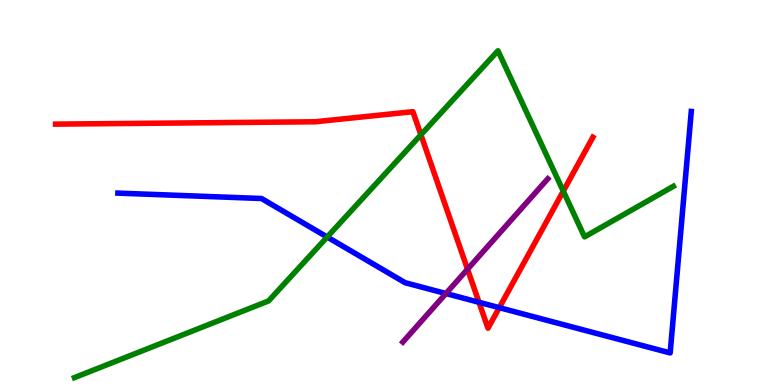[{'lines': ['blue', 'red'], 'intersections': [{'x': 6.18, 'y': 2.15}, {'x': 6.44, 'y': 2.01}]}, {'lines': ['green', 'red'], 'intersections': [{'x': 5.43, 'y': 6.5}, {'x': 7.27, 'y': 5.04}]}, {'lines': ['purple', 'red'], 'intersections': [{'x': 6.03, 'y': 3.01}]}, {'lines': ['blue', 'green'], 'intersections': [{'x': 4.22, 'y': 3.84}]}, {'lines': ['blue', 'purple'], 'intersections': [{'x': 5.75, 'y': 2.38}]}, {'lines': ['green', 'purple'], 'intersections': []}]